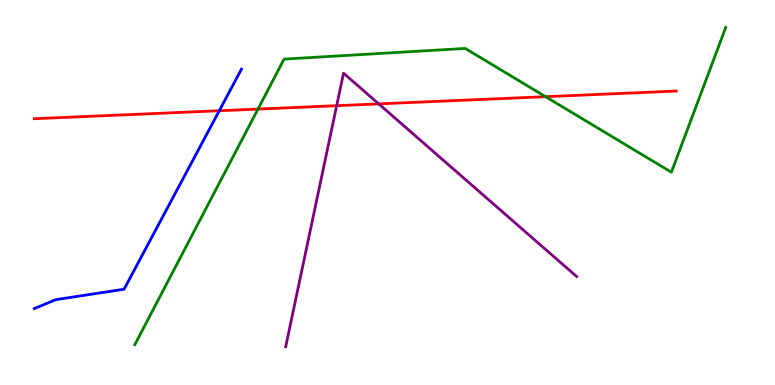[{'lines': ['blue', 'red'], 'intersections': [{'x': 2.83, 'y': 7.12}]}, {'lines': ['green', 'red'], 'intersections': [{'x': 3.33, 'y': 7.17}, {'x': 7.04, 'y': 7.49}]}, {'lines': ['purple', 'red'], 'intersections': [{'x': 4.34, 'y': 7.25}, {'x': 4.89, 'y': 7.3}]}, {'lines': ['blue', 'green'], 'intersections': []}, {'lines': ['blue', 'purple'], 'intersections': []}, {'lines': ['green', 'purple'], 'intersections': []}]